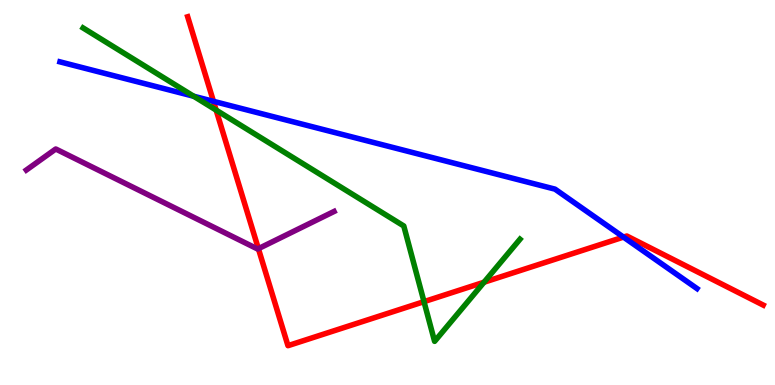[{'lines': ['blue', 'red'], 'intersections': [{'x': 2.75, 'y': 7.37}, {'x': 8.05, 'y': 3.84}]}, {'lines': ['green', 'red'], 'intersections': [{'x': 2.79, 'y': 7.14}, {'x': 5.47, 'y': 2.16}, {'x': 6.25, 'y': 2.67}]}, {'lines': ['purple', 'red'], 'intersections': [{'x': 3.33, 'y': 3.54}]}, {'lines': ['blue', 'green'], 'intersections': [{'x': 2.5, 'y': 7.5}]}, {'lines': ['blue', 'purple'], 'intersections': []}, {'lines': ['green', 'purple'], 'intersections': []}]